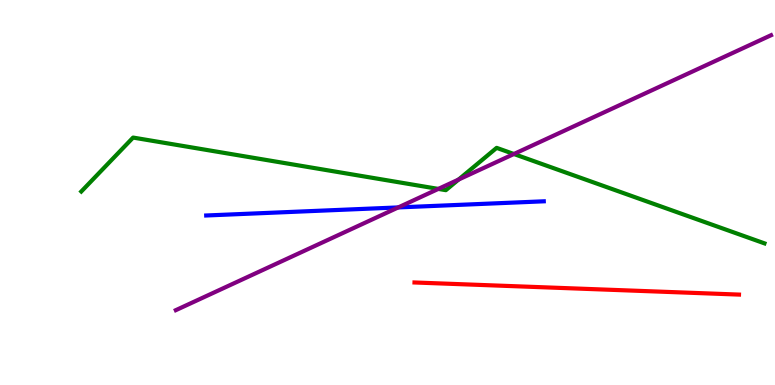[{'lines': ['blue', 'red'], 'intersections': []}, {'lines': ['green', 'red'], 'intersections': []}, {'lines': ['purple', 'red'], 'intersections': []}, {'lines': ['blue', 'green'], 'intersections': []}, {'lines': ['blue', 'purple'], 'intersections': [{'x': 5.14, 'y': 4.61}]}, {'lines': ['green', 'purple'], 'intersections': [{'x': 5.66, 'y': 5.09}, {'x': 5.92, 'y': 5.34}, {'x': 6.63, 'y': 6.0}]}]